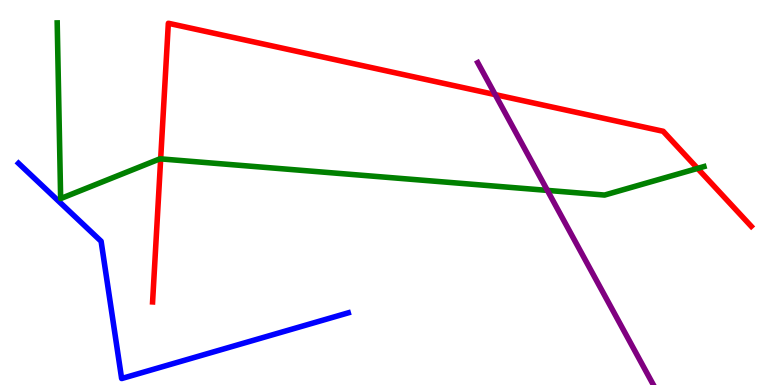[{'lines': ['blue', 'red'], 'intersections': []}, {'lines': ['green', 'red'], 'intersections': [{'x': 2.07, 'y': 5.87}, {'x': 9.0, 'y': 5.63}]}, {'lines': ['purple', 'red'], 'intersections': [{'x': 6.39, 'y': 7.54}]}, {'lines': ['blue', 'green'], 'intersections': []}, {'lines': ['blue', 'purple'], 'intersections': []}, {'lines': ['green', 'purple'], 'intersections': [{'x': 7.06, 'y': 5.05}]}]